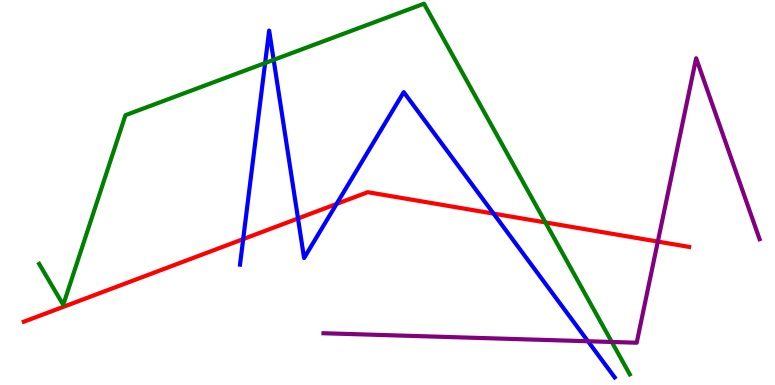[{'lines': ['blue', 'red'], 'intersections': [{'x': 3.14, 'y': 3.79}, {'x': 3.85, 'y': 4.33}, {'x': 4.34, 'y': 4.7}, {'x': 6.37, 'y': 4.45}]}, {'lines': ['green', 'red'], 'intersections': [{'x': 7.04, 'y': 4.22}]}, {'lines': ['purple', 'red'], 'intersections': [{'x': 8.49, 'y': 3.73}]}, {'lines': ['blue', 'green'], 'intersections': [{'x': 3.42, 'y': 8.36}, {'x': 3.53, 'y': 8.45}]}, {'lines': ['blue', 'purple'], 'intersections': [{'x': 7.59, 'y': 1.14}]}, {'lines': ['green', 'purple'], 'intersections': [{'x': 7.89, 'y': 1.12}]}]